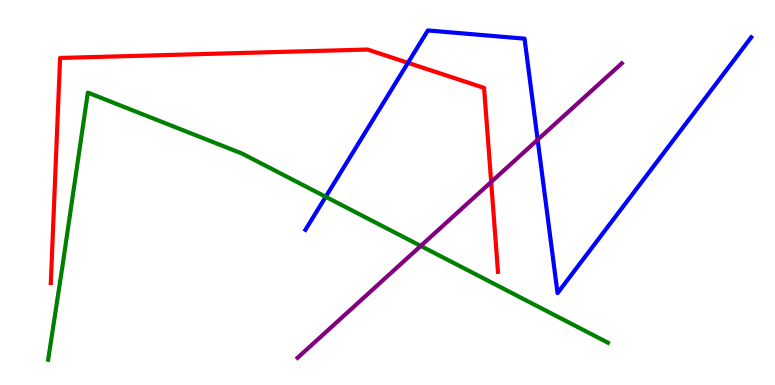[{'lines': ['blue', 'red'], 'intersections': [{'x': 5.26, 'y': 8.37}]}, {'lines': ['green', 'red'], 'intersections': []}, {'lines': ['purple', 'red'], 'intersections': [{'x': 6.34, 'y': 5.27}]}, {'lines': ['blue', 'green'], 'intersections': [{'x': 4.2, 'y': 4.89}]}, {'lines': ['blue', 'purple'], 'intersections': [{'x': 6.94, 'y': 6.37}]}, {'lines': ['green', 'purple'], 'intersections': [{'x': 5.43, 'y': 3.61}]}]